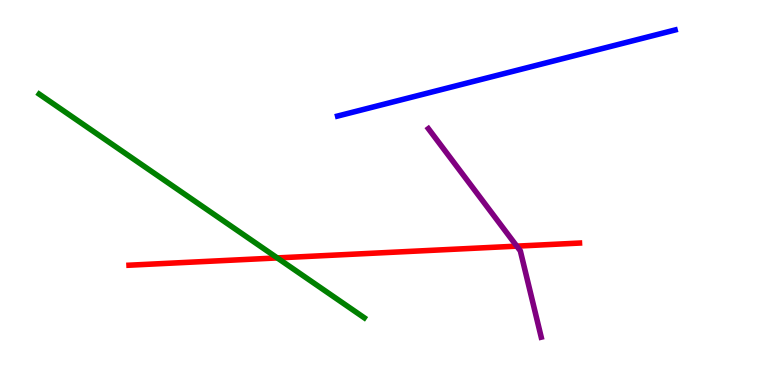[{'lines': ['blue', 'red'], 'intersections': []}, {'lines': ['green', 'red'], 'intersections': [{'x': 3.58, 'y': 3.3}]}, {'lines': ['purple', 'red'], 'intersections': [{'x': 6.67, 'y': 3.61}]}, {'lines': ['blue', 'green'], 'intersections': []}, {'lines': ['blue', 'purple'], 'intersections': []}, {'lines': ['green', 'purple'], 'intersections': []}]